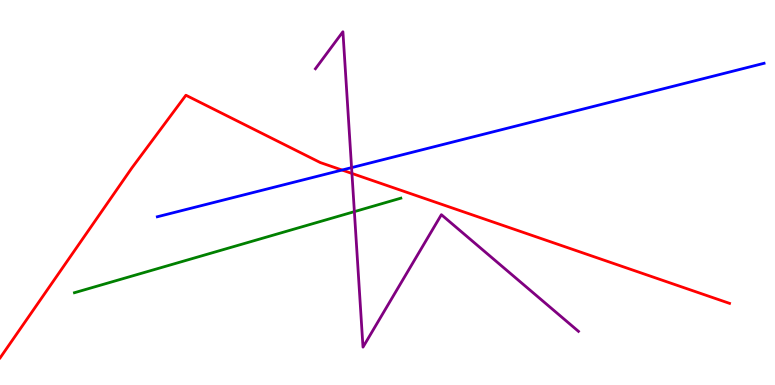[{'lines': ['blue', 'red'], 'intersections': [{'x': 4.41, 'y': 5.58}]}, {'lines': ['green', 'red'], 'intersections': []}, {'lines': ['purple', 'red'], 'intersections': [{'x': 4.54, 'y': 5.49}]}, {'lines': ['blue', 'green'], 'intersections': []}, {'lines': ['blue', 'purple'], 'intersections': [{'x': 4.54, 'y': 5.65}]}, {'lines': ['green', 'purple'], 'intersections': [{'x': 4.57, 'y': 4.5}]}]